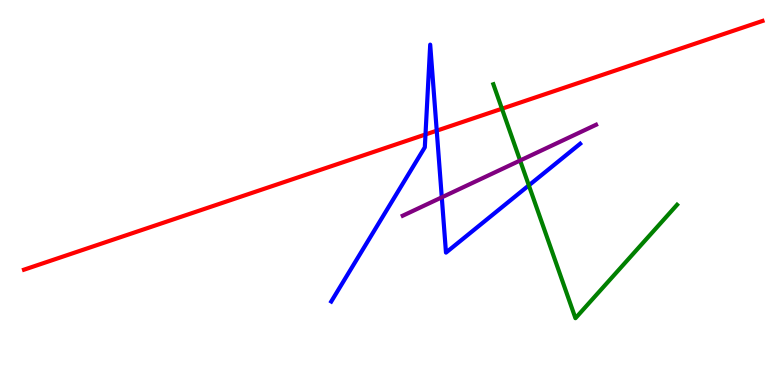[{'lines': ['blue', 'red'], 'intersections': [{'x': 5.49, 'y': 6.51}, {'x': 5.64, 'y': 6.61}]}, {'lines': ['green', 'red'], 'intersections': [{'x': 6.48, 'y': 7.18}]}, {'lines': ['purple', 'red'], 'intersections': []}, {'lines': ['blue', 'green'], 'intersections': [{'x': 6.82, 'y': 5.18}]}, {'lines': ['blue', 'purple'], 'intersections': [{'x': 5.7, 'y': 4.87}]}, {'lines': ['green', 'purple'], 'intersections': [{'x': 6.71, 'y': 5.83}]}]